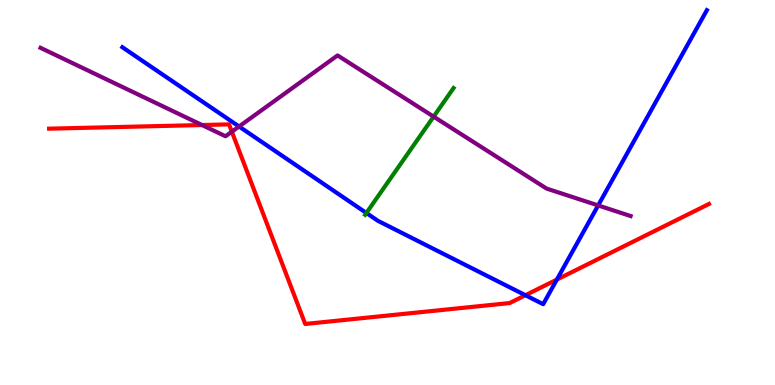[{'lines': ['blue', 'red'], 'intersections': [{'x': 6.78, 'y': 2.33}, {'x': 7.19, 'y': 2.74}]}, {'lines': ['green', 'red'], 'intersections': []}, {'lines': ['purple', 'red'], 'intersections': [{'x': 2.61, 'y': 6.75}, {'x': 2.99, 'y': 6.58}]}, {'lines': ['blue', 'green'], 'intersections': [{'x': 4.73, 'y': 4.47}]}, {'lines': ['blue', 'purple'], 'intersections': [{'x': 3.08, 'y': 6.71}, {'x': 7.72, 'y': 4.66}]}, {'lines': ['green', 'purple'], 'intersections': [{'x': 5.6, 'y': 6.97}]}]